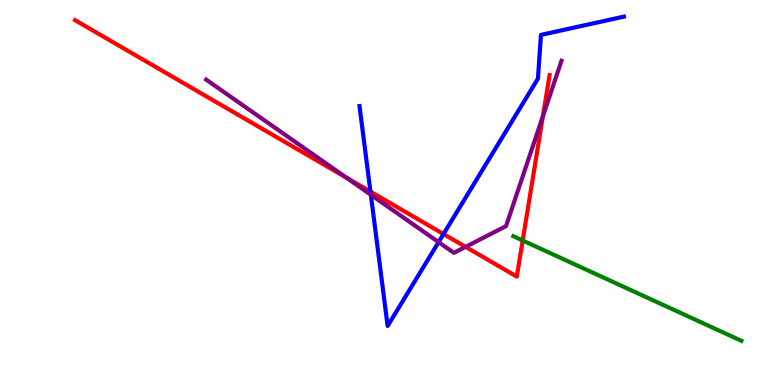[{'lines': ['blue', 'red'], 'intersections': [{'x': 4.78, 'y': 5.02}, {'x': 5.72, 'y': 3.92}]}, {'lines': ['green', 'red'], 'intersections': [{'x': 6.74, 'y': 3.75}]}, {'lines': ['purple', 'red'], 'intersections': [{'x': 4.47, 'y': 5.39}, {'x': 6.01, 'y': 3.59}, {'x': 7.01, 'y': 6.98}]}, {'lines': ['blue', 'green'], 'intersections': []}, {'lines': ['blue', 'purple'], 'intersections': [{'x': 4.79, 'y': 4.94}, {'x': 5.66, 'y': 3.71}]}, {'lines': ['green', 'purple'], 'intersections': []}]